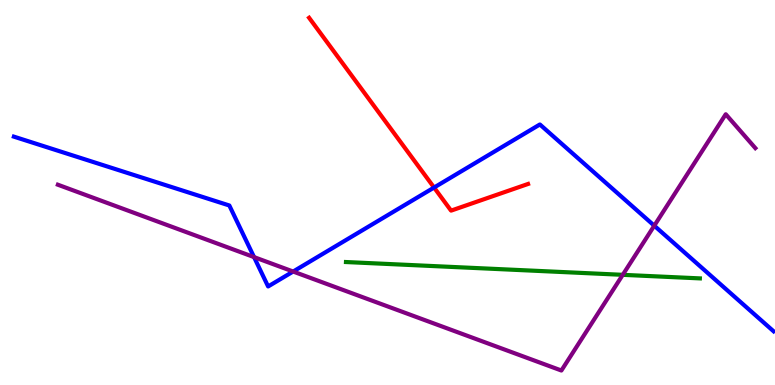[{'lines': ['blue', 'red'], 'intersections': [{'x': 5.6, 'y': 5.13}]}, {'lines': ['green', 'red'], 'intersections': []}, {'lines': ['purple', 'red'], 'intersections': []}, {'lines': ['blue', 'green'], 'intersections': []}, {'lines': ['blue', 'purple'], 'intersections': [{'x': 3.28, 'y': 3.32}, {'x': 3.78, 'y': 2.95}, {'x': 8.44, 'y': 4.14}]}, {'lines': ['green', 'purple'], 'intersections': [{'x': 8.04, 'y': 2.86}]}]